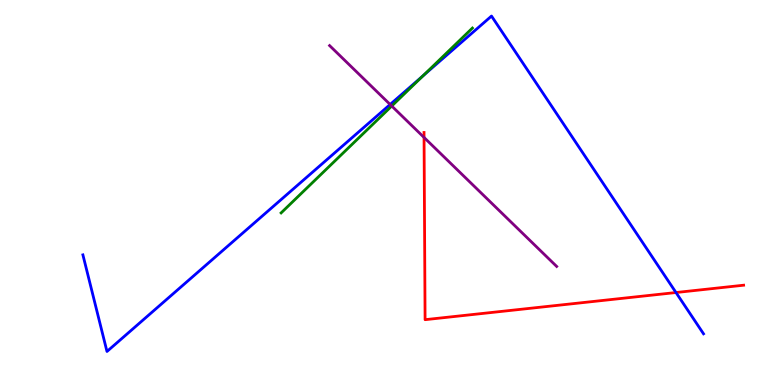[{'lines': ['blue', 'red'], 'intersections': [{'x': 8.72, 'y': 2.4}]}, {'lines': ['green', 'red'], 'intersections': []}, {'lines': ['purple', 'red'], 'intersections': [{'x': 5.47, 'y': 6.43}]}, {'lines': ['blue', 'green'], 'intersections': [{'x': 5.46, 'y': 8.03}]}, {'lines': ['blue', 'purple'], 'intersections': [{'x': 5.03, 'y': 7.29}]}, {'lines': ['green', 'purple'], 'intersections': [{'x': 5.05, 'y': 7.25}]}]